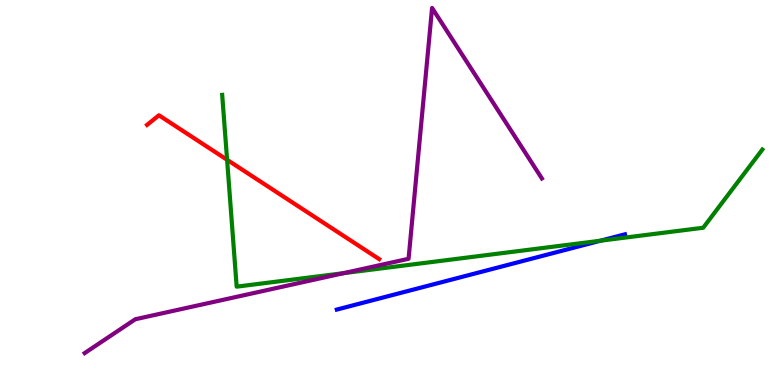[{'lines': ['blue', 'red'], 'intersections': []}, {'lines': ['green', 'red'], 'intersections': [{'x': 2.93, 'y': 5.85}]}, {'lines': ['purple', 'red'], 'intersections': []}, {'lines': ['blue', 'green'], 'intersections': [{'x': 7.75, 'y': 3.75}]}, {'lines': ['blue', 'purple'], 'intersections': []}, {'lines': ['green', 'purple'], 'intersections': [{'x': 4.43, 'y': 2.91}]}]